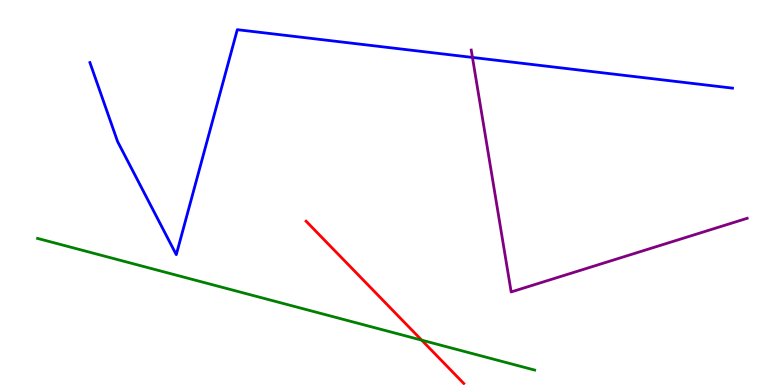[{'lines': ['blue', 'red'], 'intersections': []}, {'lines': ['green', 'red'], 'intersections': [{'x': 5.44, 'y': 1.17}]}, {'lines': ['purple', 'red'], 'intersections': []}, {'lines': ['blue', 'green'], 'intersections': []}, {'lines': ['blue', 'purple'], 'intersections': [{'x': 6.1, 'y': 8.51}]}, {'lines': ['green', 'purple'], 'intersections': []}]